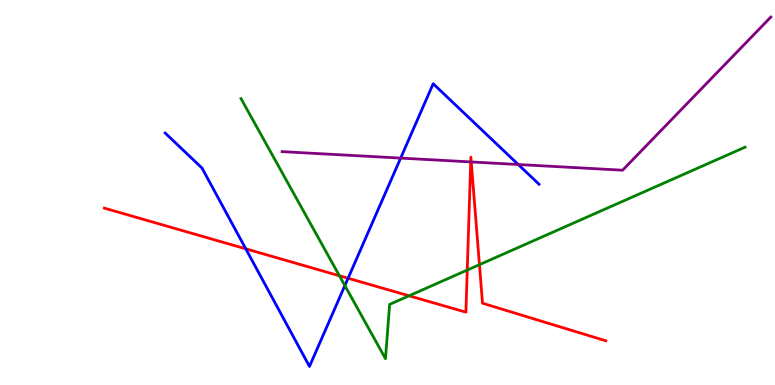[{'lines': ['blue', 'red'], 'intersections': [{'x': 3.17, 'y': 3.54}, {'x': 4.49, 'y': 2.77}]}, {'lines': ['green', 'red'], 'intersections': [{'x': 4.38, 'y': 2.84}, {'x': 5.28, 'y': 2.32}, {'x': 6.03, 'y': 2.99}, {'x': 6.19, 'y': 3.13}]}, {'lines': ['purple', 'red'], 'intersections': [{'x': 6.07, 'y': 5.79}, {'x': 6.08, 'y': 5.79}]}, {'lines': ['blue', 'green'], 'intersections': [{'x': 4.45, 'y': 2.58}]}, {'lines': ['blue', 'purple'], 'intersections': [{'x': 5.17, 'y': 5.89}, {'x': 6.69, 'y': 5.73}]}, {'lines': ['green', 'purple'], 'intersections': []}]